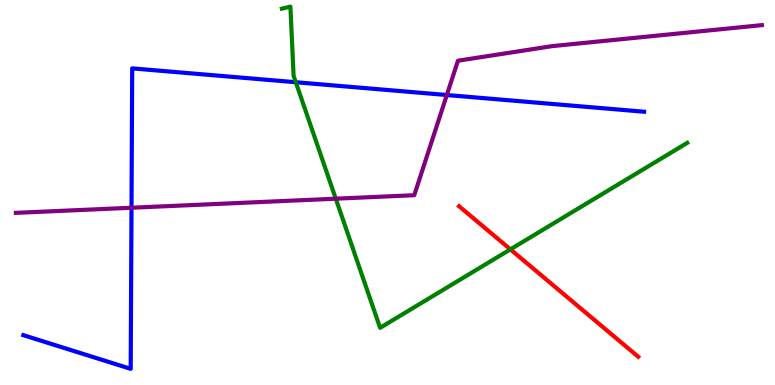[{'lines': ['blue', 'red'], 'intersections': []}, {'lines': ['green', 'red'], 'intersections': [{'x': 6.59, 'y': 3.52}]}, {'lines': ['purple', 'red'], 'intersections': []}, {'lines': ['blue', 'green'], 'intersections': [{'x': 3.82, 'y': 7.86}]}, {'lines': ['blue', 'purple'], 'intersections': [{'x': 1.7, 'y': 4.6}, {'x': 5.77, 'y': 7.53}]}, {'lines': ['green', 'purple'], 'intersections': [{'x': 4.33, 'y': 4.84}]}]